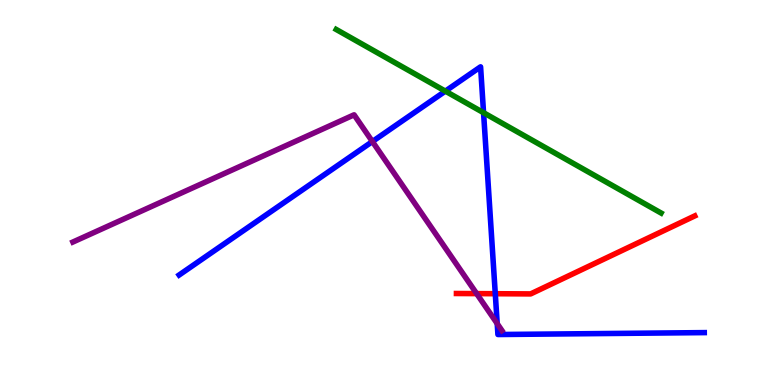[{'lines': ['blue', 'red'], 'intersections': [{'x': 6.39, 'y': 2.37}]}, {'lines': ['green', 'red'], 'intersections': []}, {'lines': ['purple', 'red'], 'intersections': [{'x': 6.15, 'y': 2.37}]}, {'lines': ['blue', 'green'], 'intersections': [{'x': 5.75, 'y': 7.63}, {'x': 6.24, 'y': 7.07}]}, {'lines': ['blue', 'purple'], 'intersections': [{'x': 4.81, 'y': 6.32}, {'x': 6.42, 'y': 1.59}]}, {'lines': ['green', 'purple'], 'intersections': []}]